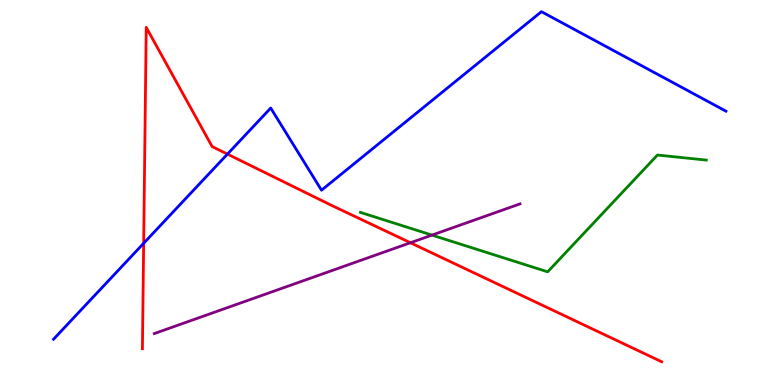[{'lines': ['blue', 'red'], 'intersections': [{'x': 1.85, 'y': 3.68}, {'x': 2.93, 'y': 6.0}]}, {'lines': ['green', 'red'], 'intersections': []}, {'lines': ['purple', 'red'], 'intersections': [{'x': 5.3, 'y': 3.69}]}, {'lines': ['blue', 'green'], 'intersections': []}, {'lines': ['blue', 'purple'], 'intersections': []}, {'lines': ['green', 'purple'], 'intersections': [{'x': 5.57, 'y': 3.89}]}]